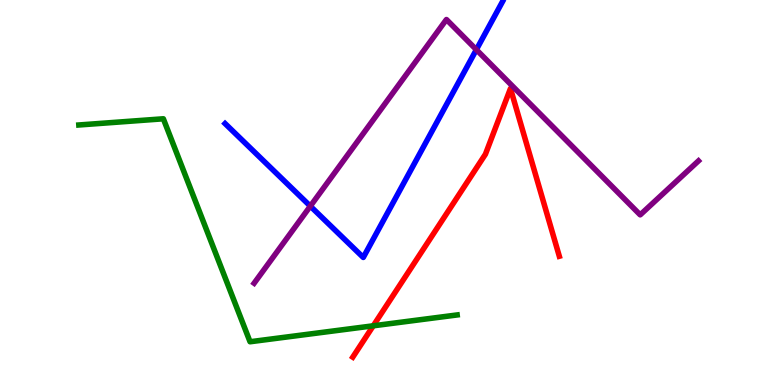[{'lines': ['blue', 'red'], 'intersections': []}, {'lines': ['green', 'red'], 'intersections': [{'x': 4.82, 'y': 1.54}]}, {'lines': ['purple', 'red'], 'intersections': []}, {'lines': ['blue', 'green'], 'intersections': []}, {'lines': ['blue', 'purple'], 'intersections': [{'x': 4.0, 'y': 4.65}, {'x': 6.15, 'y': 8.71}]}, {'lines': ['green', 'purple'], 'intersections': []}]